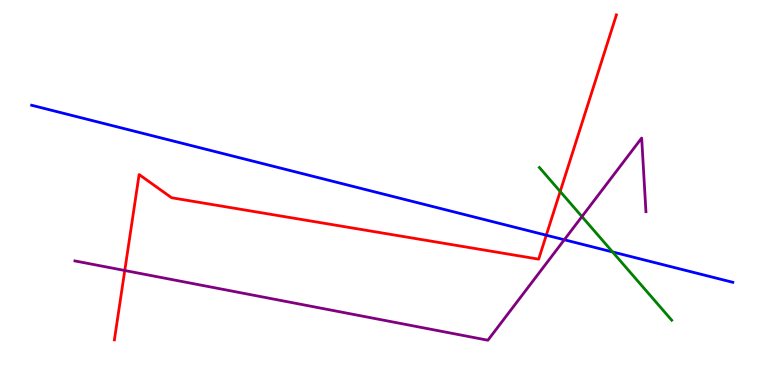[{'lines': ['blue', 'red'], 'intersections': [{'x': 7.05, 'y': 3.89}]}, {'lines': ['green', 'red'], 'intersections': [{'x': 7.23, 'y': 5.03}]}, {'lines': ['purple', 'red'], 'intersections': [{'x': 1.61, 'y': 2.97}]}, {'lines': ['blue', 'green'], 'intersections': [{'x': 7.9, 'y': 3.46}]}, {'lines': ['blue', 'purple'], 'intersections': [{'x': 7.28, 'y': 3.77}]}, {'lines': ['green', 'purple'], 'intersections': [{'x': 7.51, 'y': 4.37}]}]